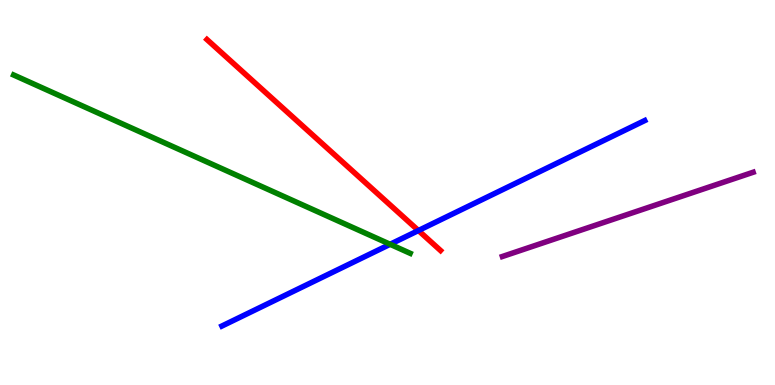[{'lines': ['blue', 'red'], 'intersections': [{'x': 5.4, 'y': 4.01}]}, {'lines': ['green', 'red'], 'intersections': []}, {'lines': ['purple', 'red'], 'intersections': []}, {'lines': ['blue', 'green'], 'intersections': [{'x': 5.03, 'y': 3.65}]}, {'lines': ['blue', 'purple'], 'intersections': []}, {'lines': ['green', 'purple'], 'intersections': []}]